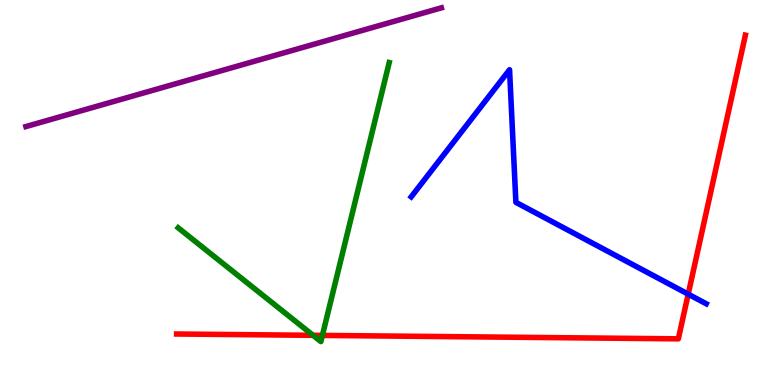[{'lines': ['blue', 'red'], 'intersections': [{'x': 8.88, 'y': 2.36}]}, {'lines': ['green', 'red'], 'intersections': [{'x': 4.04, 'y': 1.29}, {'x': 4.16, 'y': 1.29}]}, {'lines': ['purple', 'red'], 'intersections': []}, {'lines': ['blue', 'green'], 'intersections': []}, {'lines': ['blue', 'purple'], 'intersections': []}, {'lines': ['green', 'purple'], 'intersections': []}]